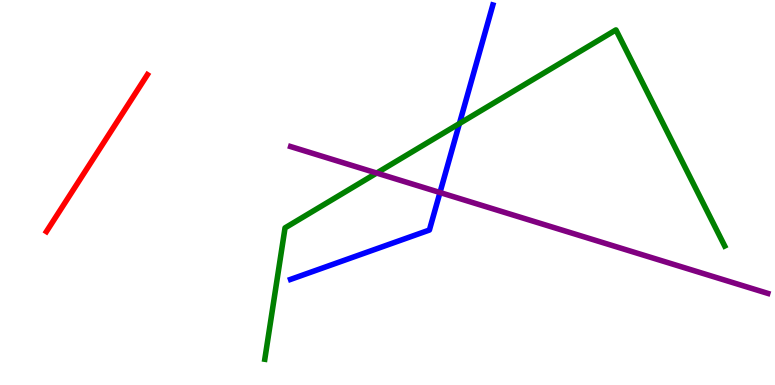[{'lines': ['blue', 'red'], 'intersections': []}, {'lines': ['green', 'red'], 'intersections': []}, {'lines': ['purple', 'red'], 'intersections': []}, {'lines': ['blue', 'green'], 'intersections': [{'x': 5.93, 'y': 6.79}]}, {'lines': ['blue', 'purple'], 'intersections': [{'x': 5.68, 'y': 5.0}]}, {'lines': ['green', 'purple'], 'intersections': [{'x': 4.86, 'y': 5.51}]}]